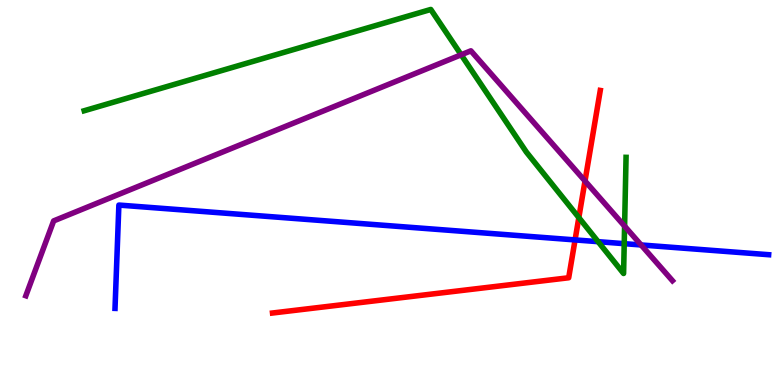[{'lines': ['blue', 'red'], 'intersections': [{'x': 7.42, 'y': 3.77}]}, {'lines': ['green', 'red'], 'intersections': [{'x': 7.47, 'y': 4.35}]}, {'lines': ['purple', 'red'], 'intersections': [{'x': 7.55, 'y': 5.3}]}, {'lines': ['blue', 'green'], 'intersections': [{'x': 7.72, 'y': 3.72}, {'x': 8.05, 'y': 3.67}]}, {'lines': ['blue', 'purple'], 'intersections': [{'x': 8.27, 'y': 3.64}]}, {'lines': ['green', 'purple'], 'intersections': [{'x': 5.95, 'y': 8.58}, {'x': 8.06, 'y': 4.13}]}]